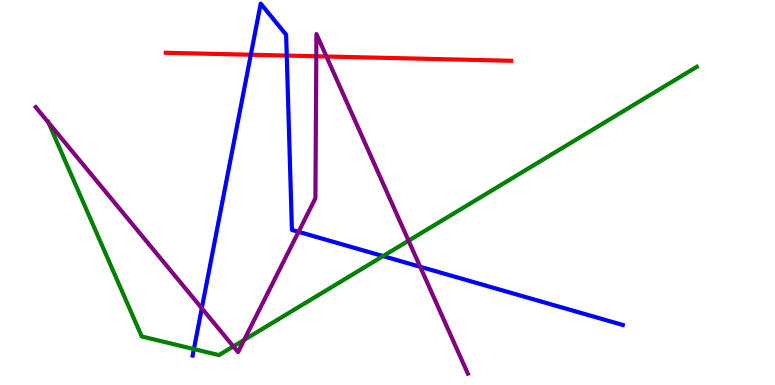[{'lines': ['blue', 'red'], 'intersections': [{'x': 3.24, 'y': 8.58}, {'x': 3.7, 'y': 8.56}]}, {'lines': ['green', 'red'], 'intersections': []}, {'lines': ['purple', 'red'], 'intersections': [{'x': 4.08, 'y': 8.54}, {'x': 4.21, 'y': 8.53}]}, {'lines': ['blue', 'green'], 'intersections': [{'x': 2.5, 'y': 0.934}, {'x': 4.94, 'y': 3.35}]}, {'lines': ['blue', 'purple'], 'intersections': [{'x': 2.6, 'y': 1.99}, {'x': 3.85, 'y': 3.98}, {'x': 5.42, 'y': 3.07}]}, {'lines': ['green', 'purple'], 'intersections': [{'x': 0.626, 'y': 6.82}, {'x': 3.01, 'y': 1.0}, {'x': 3.15, 'y': 1.17}, {'x': 5.27, 'y': 3.75}]}]